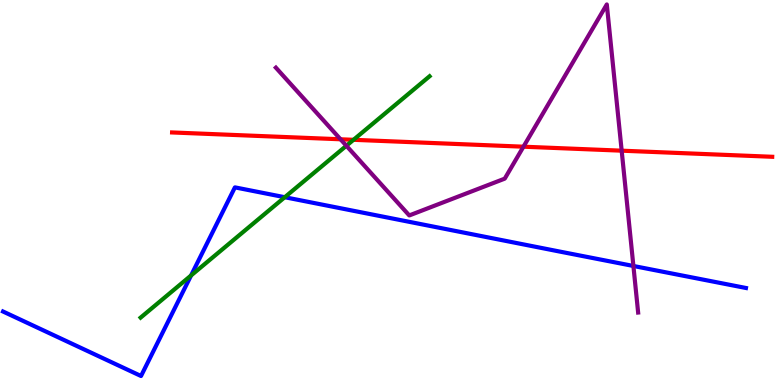[{'lines': ['blue', 'red'], 'intersections': []}, {'lines': ['green', 'red'], 'intersections': [{'x': 4.56, 'y': 6.37}]}, {'lines': ['purple', 'red'], 'intersections': [{'x': 4.39, 'y': 6.38}, {'x': 6.75, 'y': 6.19}, {'x': 8.02, 'y': 6.09}]}, {'lines': ['blue', 'green'], 'intersections': [{'x': 2.47, 'y': 2.84}, {'x': 3.67, 'y': 4.88}]}, {'lines': ['blue', 'purple'], 'intersections': [{'x': 8.17, 'y': 3.09}]}, {'lines': ['green', 'purple'], 'intersections': [{'x': 4.47, 'y': 6.21}]}]